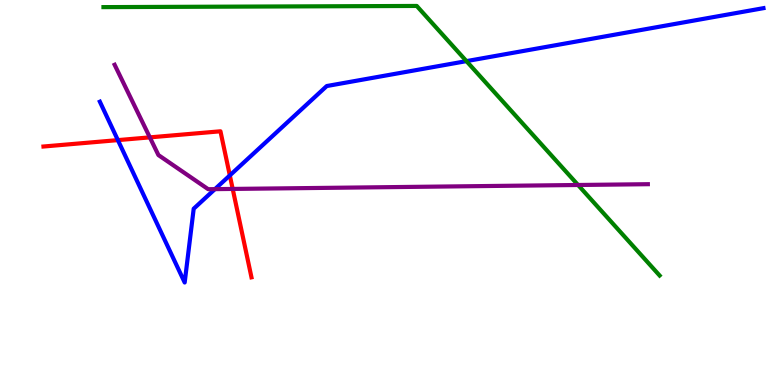[{'lines': ['blue', 'red'], 'intersections': [{'x': 1.52, 'y': 6.36}, {'x': 2.97, 'y': 5.44}]}, {'lines': ['green', 'red'], 'intersections': []}, {'lines': ['purple', 'red'], 'intersections': [{'x': 1.93, 'y': 6.43}, {'x': 3.0, 'y': 5.09}]}, {'lines': ['blue', 'green'], 'intersections': [{'x': 6.02, 'y': 8.41}]}, {'lines': ['blue', 'purple'], 'intersections': [{'x': 2.77, 'y': 5.09}]}, {'lines': ['green', 'purple'], 'intersections': [{'x': 7.46, 'y': 5.2}]}]